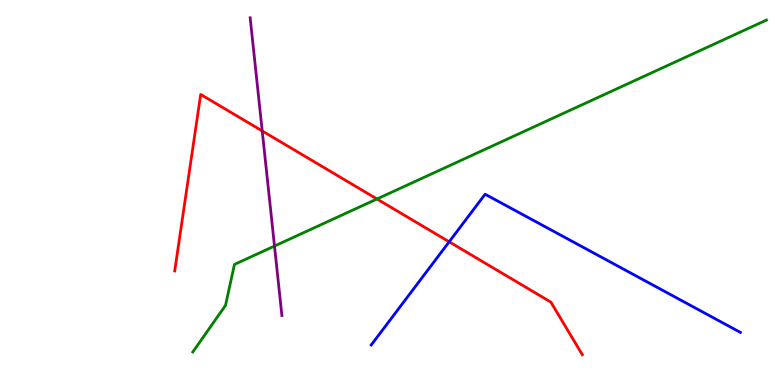[{'lines': ['blue', 'red'], 'intersections': [{'x': 5.8, 'y': 3.72}]}, {'lines': ['green', 'red'], 'intersections': [{'x': 4.86, 'y': 4.83}]}, {'lines': ['purple', 'red'], 'intersections': [{'x': 3.38, 'y': 6.6}]}, {'lines': ['blue', 'green'], 'intersections': []}, {'lines': ['blue', 'purple'], 'intersections': []}, {'lines': ['green', 'purple'], 'intersections': [{'x': 3.54, 'y': 3.61}]}]